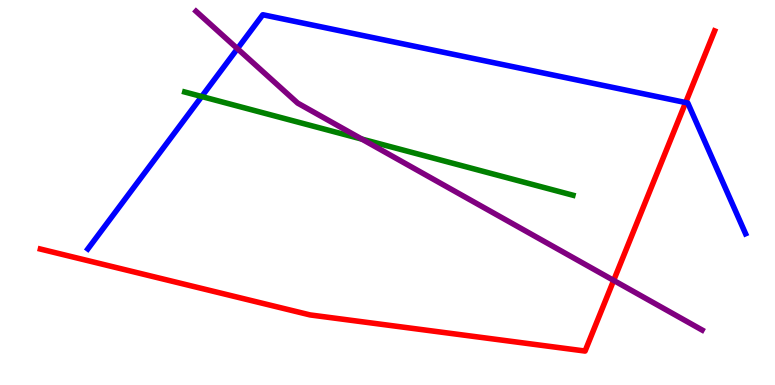[{'lines': ['blue', 'red'], 'intersections': [{'x': 8.85, 'y': 7.34}]}, {'lines': ['green', 'red'], 'intersections': []}, {'lines': ['purple', 'red'], 'intersections': [{'x': 7.92, 'y': 2.72}]}, {'lines': ['blue', 'green'], 'intersections': [{'x': 2.6, 'y': 7.49}]}, {'lines': ['blue', 'purple'], 'intersections': [{'x': 3.06, 'y': 8.74}]}, {'lines': ['green', 'purple'], 'intersections': [{'x': 4.67, 'y': 6.39}]}]